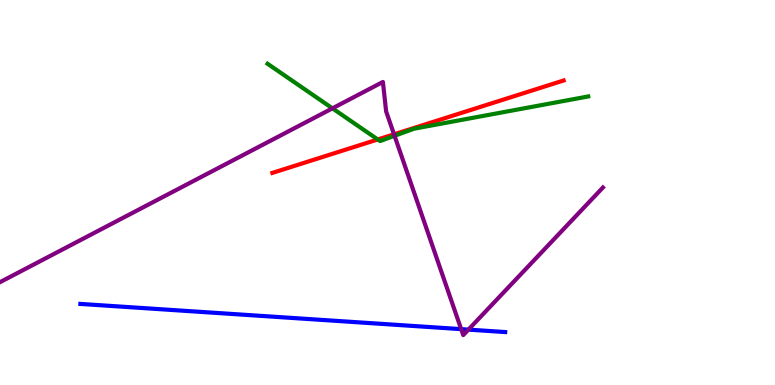[{'lines': ['blue', 'red'], 'intersections': []}, {'lines': ['green', 'red'], 'intersections': [{'x': 4.87, 'y': 6.38}]}, {'lines': ['purple', 'red'], 'intersections': [{'x': 5.08, 'y': 6.51}]}, {'lines': ['blue', 'green'], 'intersections': []}, {'lines': ['blue', 'purple'], 'intersections': [{'x': 5.95, 'y': 1.45}, {'x': 6.04, 'y': 1.44}]}, {'lines': ['green', 'purple'], 'intersections': [{'x': 4.29, 'y': 7.19}, {'x': 5.09, 'y': 6.47}]}]